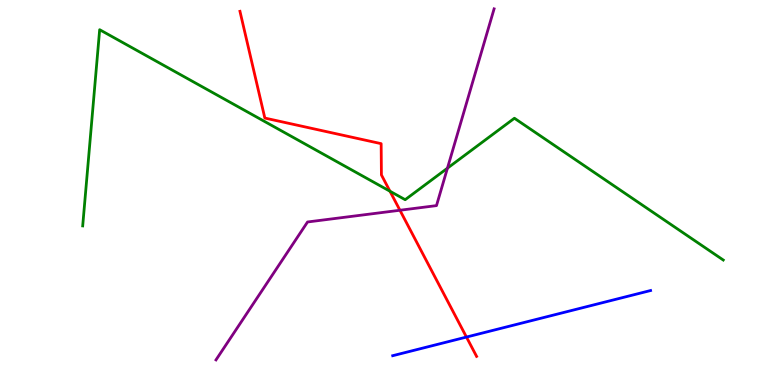[{'lines': ['blue', 'red'], 'intersections': [{'x': 6.02, 'y': 1.25}]}, {'lines': ['green', 'red'], 'intersections': [{'x': 5.03, 'y': 5.03}]}, {'lines': ['purple', 'red'], 'intersections': [{'x': 5.16, 'y': 4.54}]}, {'lines': ['blue', 'green'], 'intersections': []}, {'lines': ['blue', 'purple'], 'intersections': []}, {'lines': ['green', 'purple'], 'intersections': [{'x': 5.77, 'y': 5.63}]}]